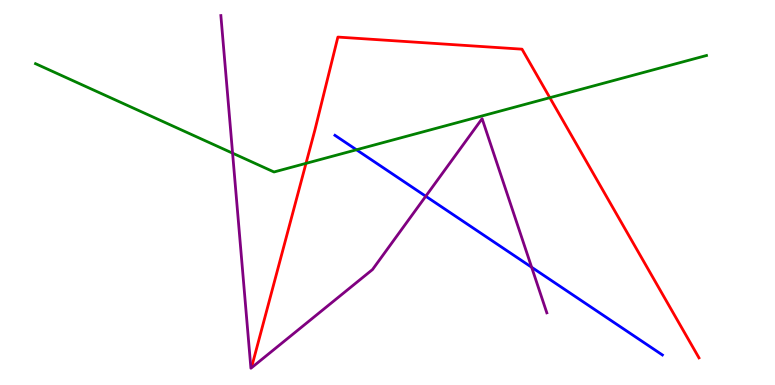[{'lines': ['blue', 'red'], 'intersections': []}, {'lines': ['green', 'red'], 'intersections': [{'x': 3.95, 'y': 5.76}, {'x': 7.09, 'y': 7.46}]}, {'lines': ['purple', 'red'], 'intersections': []}, {'lines': ['blue', 'green'], 'intersections': [{'x': 4.6, 'y': 6.11}]}, {'lines': ['blue', 'purple'], 'intersections': [{'x': 5.49, 'y': 4.9}, {'x': 6.86, 'y': 3.06}]}, {'lines': ['green', 'purple'], 'intersections': [{'x': 3.0, 'y': 6.02}]}]